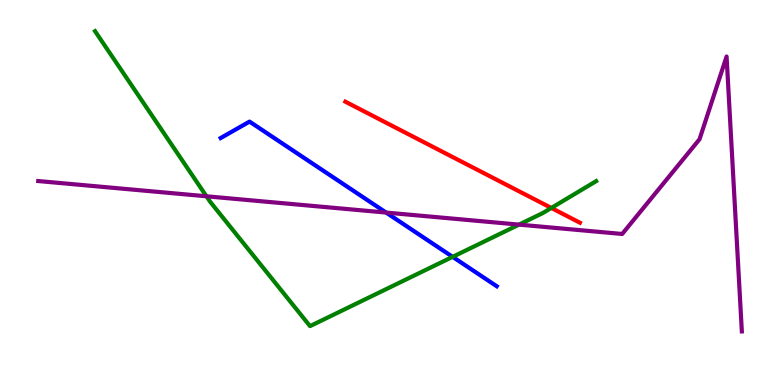[{'lines': ['blue', 'red'], 'intersections': []}, {'lines': ['green', 'red'], 'intersections': [{'x': 7.11, 'y': 4.6}]}, {'lines': ['purple', 'red'], 'intersections': []}, {'lines': ['blue', 'green'], 'intersections': [{'x': 5.84, 'y': 3.33}]}, {'lines': ['blue', 'purple'], 'intersections': [{'x': 4.98, 'y': 4.48}]}, {'lines': ['green', 'purple'], 'intersections': [{'x': 2.66, 'y': 4.9}, {'x': 6.7, 'y': 4.17}]}]